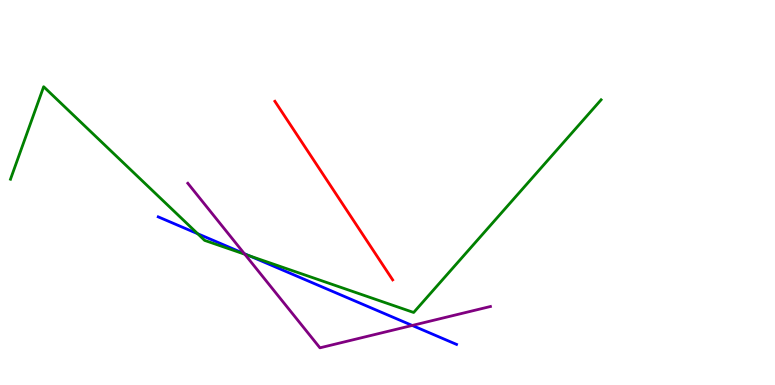[{'lines': ['blue', 'red'], 'intersections': []}, {'lines': ['green', 'red'], 'intersections': []}, {'lines': ['purple', 'red'], 'intersections': []}, {'lines': ['blue', 'green'], 'intersections': [{'x': 2.55, 'y': 3.93}, {'x': 3.22, 'y': 3.36}]}, {'lines': ['blue', 'purple'], 'intersections': [{'x': 3.15, 'y': 3.41}, {'x': 5.32, 'y': 1.55}]}, {'lines': ['green', 'purple'], 'intersections': [{'x': 3.16, 'y': 3.4}]}]